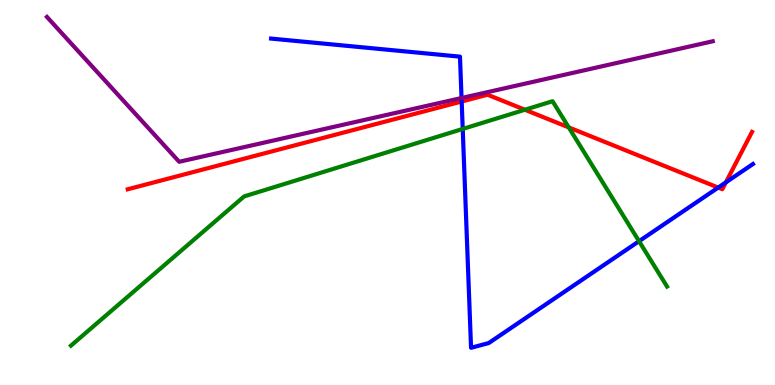[{'lines': ['blue', 'red'], 'intersections': [{'x': 5.96, 'y': 7.36}, {'x': 9.27, 'y': 5.13}, {'x': 9.37, 'y': 5.26}]}, {'lines': ['green', 'red'], 'intersections': [{'x': 6.77, 'y': 7.15}, {'x': 7.34, 'y': 6.69}]}, {'lines': ['purple', 'red'], 'intersections': []}, {'lines': ['blue', 'green'], 'intersections': [{'x': 5.97, 'y': 6.65}, {'x': 8.25, 'y': 3.73}]}, {'lines': ['blue', 'purple'], 'intersections': [{'x': 5.96, 'y': 7.45}]}, {'lines': ['green', 'purple'], 'intersections': []}]